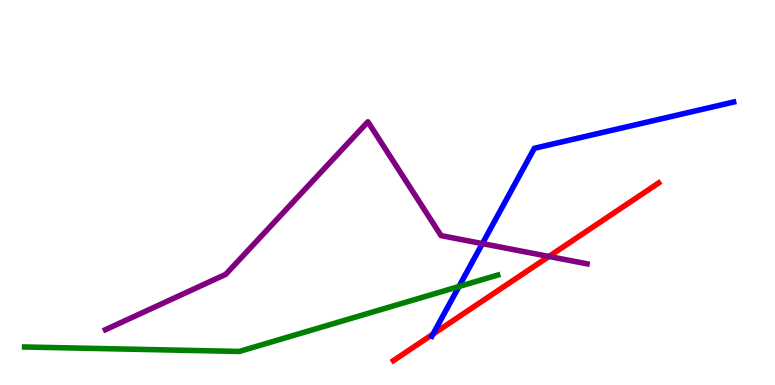[{'lines': ['blue', 'red'], 'intersections': [{'x': 5.59, 'y': 1.32}]}, {'lines': ['green', 'red'], 'intersections': []}, {'lines': ['purple', 'red'], 'intersections': [{'x': 7.08, 'y': 3.34}]}, {'lines': ['blue', 'green'], 'intersections': [{'x': 5.92, 'y': 2.56}]}, {'lines': ['blue', 'purple'], 'intersections': [{'x': 6.22, 'y': 3.67}]}, {'lines': ['green', 'purple'], 'intersections': []}]